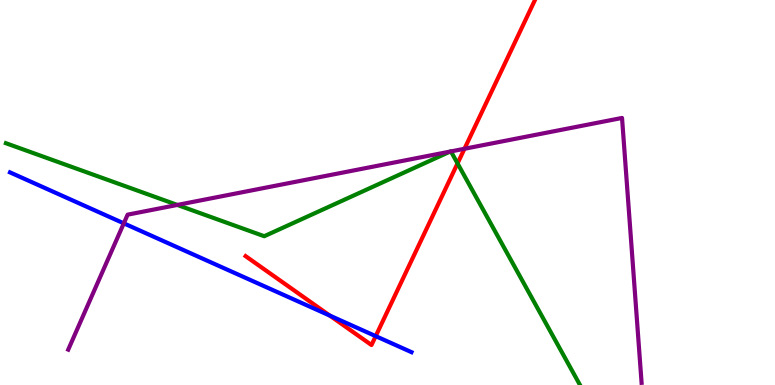[{'lines': ['blue', 'red'], 'intersections': [{'x': 4.26, 'y': 1.8}, {'x': 4.85, 'y': 1.27}]}, {'lines': ['green', 'red'], 'intersections': [{'x': 5.9, 'y': 5.76}]}, {'lines': ['purple', 'red'], 'intersections': [{'x': 5.99, 'y': 6.14}]}, {'lines': ['blue', 'green'], 'intersections': []}, {'lines': ['blue', 'purple'], 'intersections': [{'x': 1.6, 'y': 4.2}]}, {'lines': ['green', 'purple'], 'intersections': [{'x': 2.29, 'y': 4.68}, {'x': 5.81, 'y': 6.06}, {'x': 5.82, 'y': 6.07}]}]